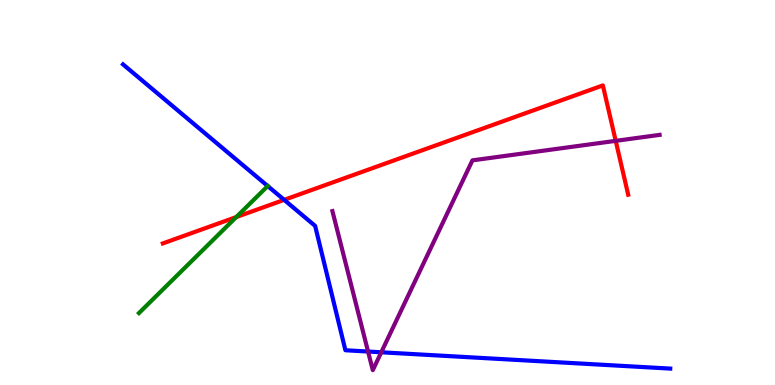[{'lines': ['blue', 'red'], 'intersections': [{'x': 3.67, 'y': 4.81}]}, {'lines': ['green', 'red'], 'intersections': [{'x': 3.05, 'y': 4.36}]}, {'lines': ['purple', 'red'], 'intersections': [{'x': 7.94, 'y': 6.34}]}, {'lines': ['blue', 'green'], 'intersections': [{'x': 3.45, 'y': 5.17}]}, {'lines': ['blue', 'purple'], 'intersections': [{'x': 4.75, 'y': 0.869}, {'x': 4.92, 'y': 0.85}]}, {'lines': ['green', 'purple'], 'intersections': []}]